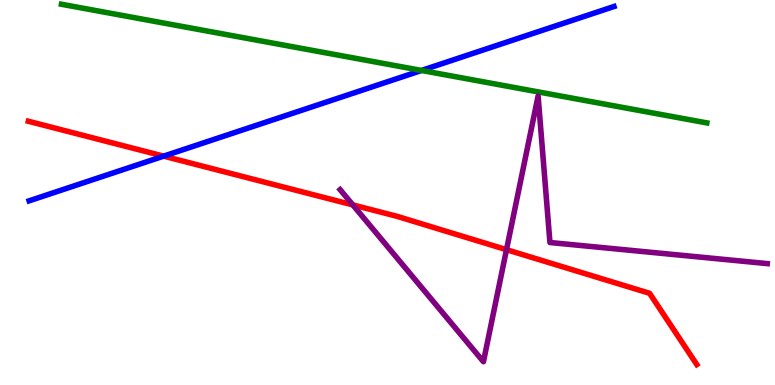[{'lines': ['blue', 'red'], 'intersections': [{'x': 2.11, 'y': 5.94}]}, {'lines': ['green', 'red'], 'intersections': []}, {'lines': ['purple', 'red'], 'intersections': [{'x': 4.55, 'y': 4.68}, {'x': 6.54, 'y': 3.51}]}, {'lines': ['blue', 'green'], 'intersections': [{'x': 5.44, 'y': 8.17}]}, {'lines': ['blue', 'purple'], 'intersections': []}, {'lines': ['green', 'purple'], 'intersections': []}]